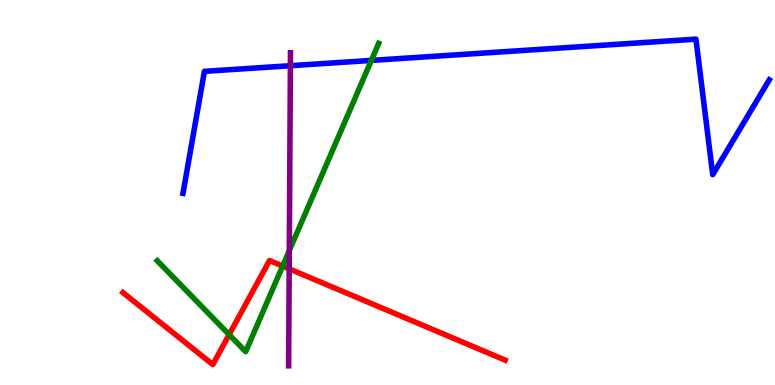[{'lines': ['blue', 'red'], 'intersections': []}, {'lines': ['green', 'red'], 'intersections': [{'x': 2.96, 'y': 1.31}, {'x': 3.65, 'y': 3.09}]}, {'lines': ['purple', 'red'], 'intersections': [{'x': 3.73, 'y': 3.02}]}, {'lines': ['blue', 'green'], 'intersections': [{'x': 4.79, 'y': 8.43}]}, {'lines': ['blue', 'purple'], 'intersections': [{'x': 3.75, 'y': 8.29}]}, {'lines': ['green', 'purple'], 'intersections': [{'x': 3.73, 'y': 3.49}]}]